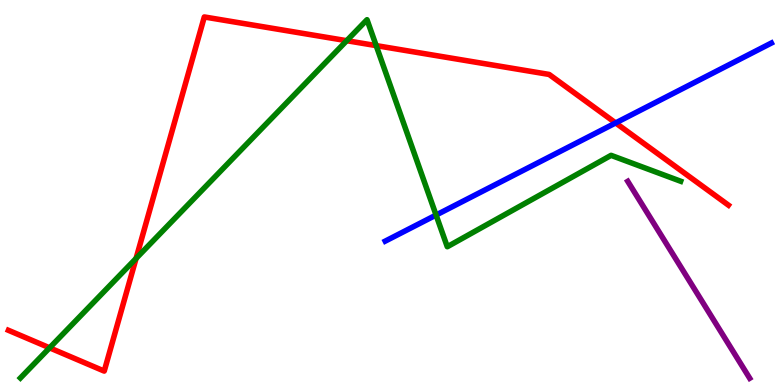[{'lines': ['blue', 'red'], 'intersections': [{'x': 7.94, 'y': 6.81}]}, {'lines': ['green', 'red'], 'intersections': [{'x': 0.64, 'y': 0.966}, {'x': 1.76, 'y': 3.29}, {'x': 4.47, 'y': 8.94}, {'x': 4.85, 'y': 8.82}]}, {'lines': ['purple', 'red'], 'intersections': []}, {'lines': ['blue', 'green'], 'intersections': [{'x': 5.63, 'y': 4.41}]}, {'lines': ['blue', 'purple'], 'intersections': []}, {'lines': ['green', 'purple'], 'intersections': []}]